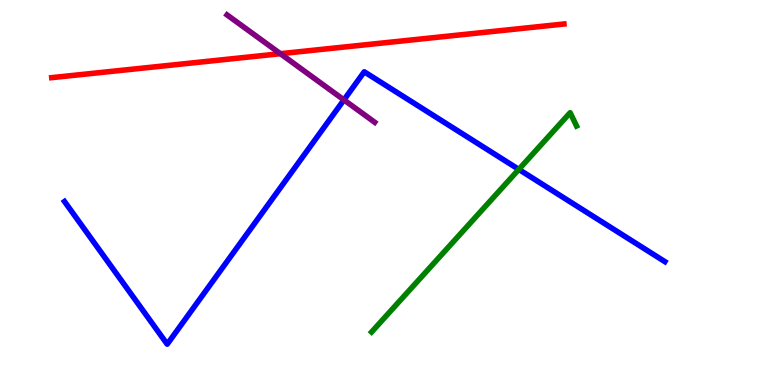[{'lines': ['blue', 'red'], 'intersections': []}, {'lines': ['green', 'red'], 'intersections': []}, {'lines': ['purple', 'red'], 'intersections': [{'x': 3.62, 'y': 8.61}]}, {'lines': ['blue', 'green'], 'intersections': [{'x': 6.69, 'y': 5.6}]}, {'lines': ['blue', 'purple'], 'intersections': [{'x': 4.44, 'y': 7.41}]}, {'lines': ['green', 'purple'], 'intersections': []}]